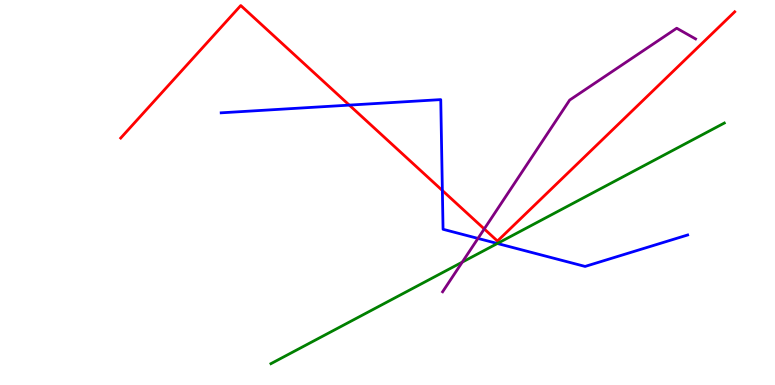[{'lines': ['blue', 'red'], 'intersections': [{'x': 4.51, 'y': 7.27}, {'x': 5.71, 'y': 5.05}]}, {'lines': ['green', 'red'], 'intersections': []}, {'lines': ['purple', 'red'], 'intersections': [{'x': 6.25, 'y': 4.05}]}, {'lines': ['blue', 'green'], 'intersections': [{'x': 6.42, 'y': 3.68}]}, {'lines': ['blue', 'purple'], 'intersections': [{'x': 6.17, 'y': 3.81}]}, {'lines': ['green', 'purple'], 'intersections': [{'x': 5.96, 'y': 3.19}]}]